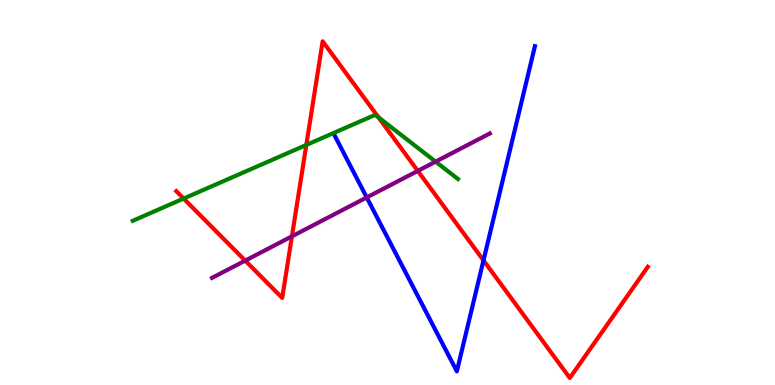[{'lines': ['blue', 'red'], 'intersections': [{'x': 6.24, 'y': 3.24}]}, {'lines': ['green', 'red'], 'intersections': [{'x': 2.37, 'y': 4.84}, {'x': 3.95, 'y': 6.24}, {'x': 4.88, 'y': 6.95}]}, {'lines': ['purple', 'red'], 'intersections': [{'x': 3.16, 'y': 3.23}, {'x': 3.77, 'y': 3.86}, {'x': 5.39, 'y': 5.56}]}, {'lines': ['blue', 'green'], 'intersections': []}, {'lines': ['blue', 'purple'], 'intersections': [{'x': 4.73, 'y': 4.87}]}, {'lines': ['green', 'purple'], 'intersections': [{'x': 5.62, 'y': 5.8}]}]